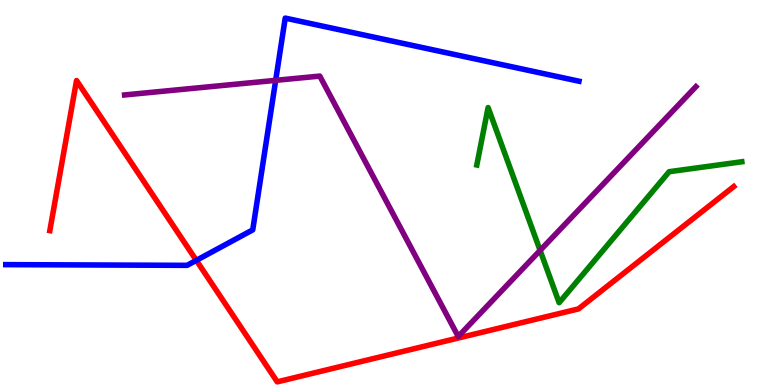[{'lines': ['blue', 'red'], 'intersections': [{'x': 2.53, 'y': 3.24}]}, {'lines': ['green', 'red'], 'intersections': []}, {'lines': ['purple', 'red'], 'intersections': []}, {'lines': ['blue', 'green'], 'intersections': []}, {'lines': ['blue', 'purple'], 'intersections': [{'x': 3.56, 'y': 7.91}]}, {'lines': ['green', 'purple'], 'intersections': [{'x': 6.97, 'y': 3.5}]}]